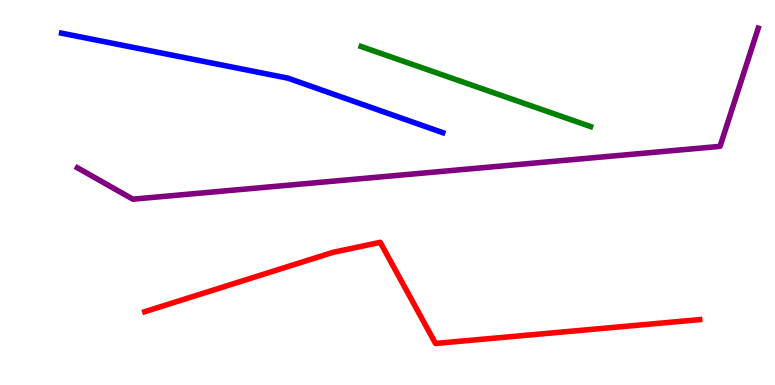[{'lines': ['blue', 'red'], 'intersections': []}, {'lines': ['green', 'red'], 'intersections': []}, {'lines': ['purple', 'red'], 'intersections': []}, {'lines': ['blue', 'green'], 'intersections': []}, {'lines': ['blue', 'purple'], 'intersections': []}, {'lines': ['green', 'purple'], 'intersections': []}]